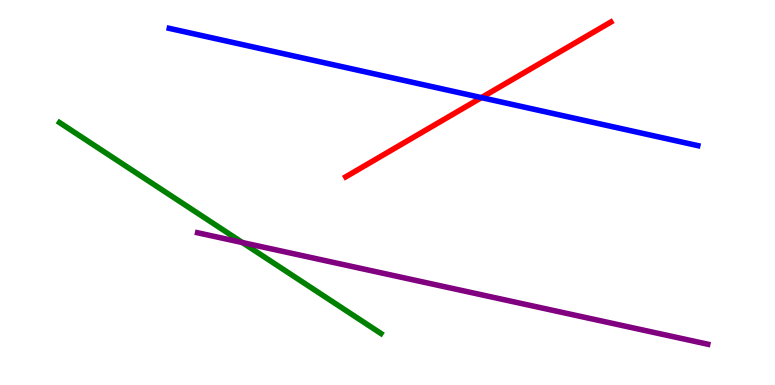[{'lines': ['blue', 'red'], 'intersections': [{'x': 6.21, 'y': 7.46}]}, {'lines': ['green', 'red'], 'intersections': []}, {'lines': ['purple', 'red'], 'intersections': []}, {'lines': ['blue', 'green'], 'intersections': []}, {'lines': ['blue', 'purple'], 'intersections': []}, {'lines': ['green', 'purple'], 'intersections': [{'x': 3.13, 'y': 3.7}]}]